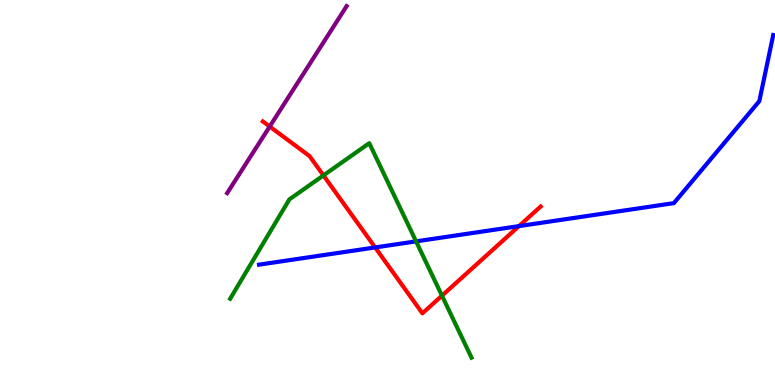[{'lines': ['blue', 'red'], 'intersections': [{'x': 4.84, 'y': 3.57}, {'x': 6.7, 'y': 4.13}]}, {'lines': ['green', 'red'], 'intersections': [{'x': 4.17, 'y': 5.44}, {'x': 5.7, 'y': 2.32}]}, {'lines': ['purple', 'red'], 'intersections': [{'x': 3.48, 'y': 6.71}]}, {'lines': ['blue', 'green'], 'intersections': [{'x': 5.37, 'y': 3.73}]}, {'lines': ['blue', 'purple'], 'intersections': []}, {'lines': ['green', 'purple'], 'intersections': []}]